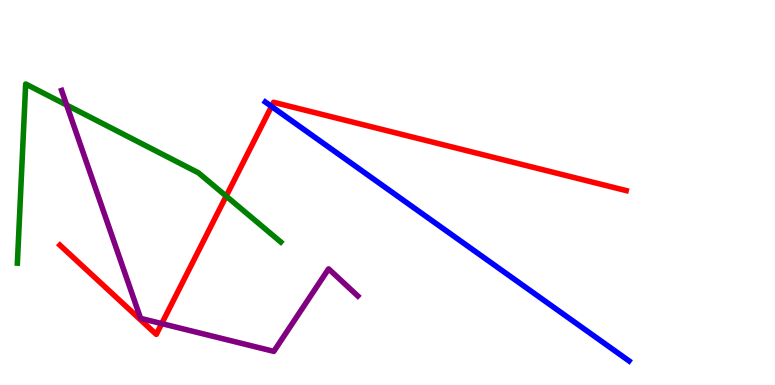[{'lines': ['blue', 'red'], 'intersections': [{'x': 3.5, 'y': 7.24}]}, {'lines': ['green', 'red'], 'intersections': [{'x': 2.92, 'y': 4.91}]}, {'lines': ['purple', 'red'], 'intersections': [{'x': 2.09, 'y': 1.59}]}, {'lines': ['blue', 'green'], 'intersections': []}, {'lines': ['blue', 'purple'], 'intersections': []}, {'lines': ['green', 'purple'], 'intersections': [{'x': 0.86, 'y': 7.27}]}]